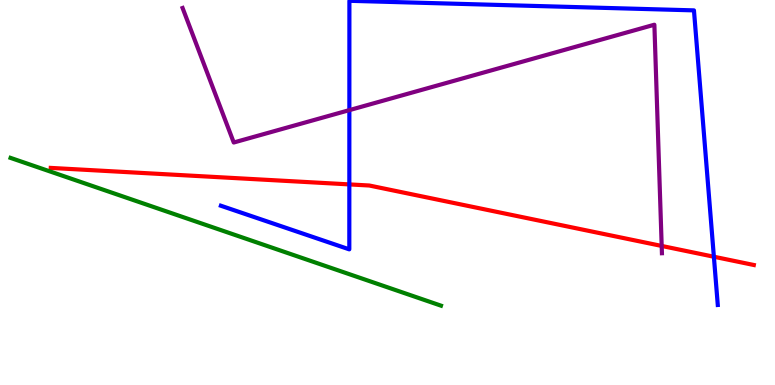[{'lines': ['blue', 'red'], 'intersections': [{'x': 4.51, 'y': 5.21}, {'x': 9.21, 'y': 3.33}]}, {'lines': ['green', 'red'], 'intersections': []}, {'lines': ['purple', 'red'], 'intersections': [{'x': 8.54, 'y': 3.61}]}, {'lines': ['blue', 'green'], 'intersections': []}, {'lines': ['blue', 'purple'], 'intersections': [{'x': 4.51, 'y': 7.14}]}, {'lines': ['green', 'purple'], 'intersections': []}]